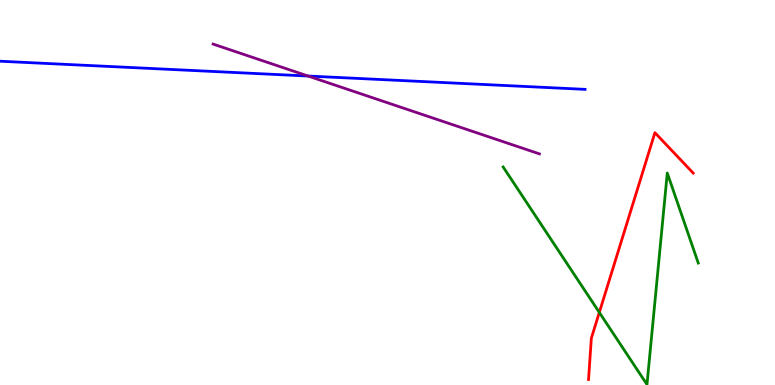[{'lines': ['blue', 'red'], 'intersections': []}, {'lines': ['green', 'red'], 'intersections': [{'x': 7.73, 'y': 1.88}]}, {'lines': ['purple', 'red'], 'intersections': []}, {'lines': ['blue', 'green'], 'intersections': []}, {'lines': ['blue', 'purple'], 'intersections': [{'x': 3.97, 'y': 8.03}]}, {'lines': ['green', 'purple'], 'intersections': []}]